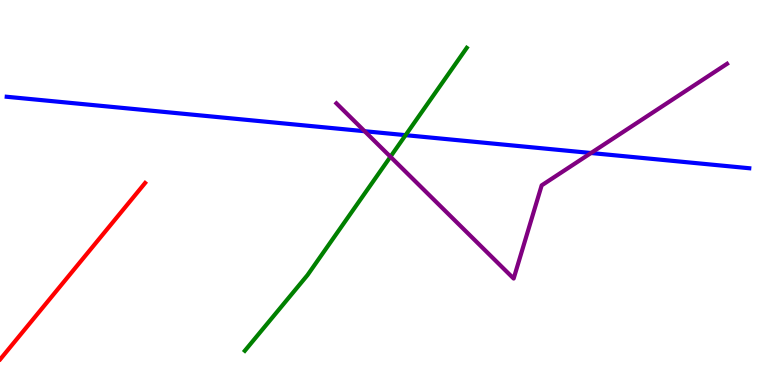[{'lines': ['blue', 'red'], 'intersections': []}, {'lines': ['green', 'red'], 'intersections': []}, {'lines': ['purple', 'red'], 'intersections': []}, {'lines': ['blue', 'green'], 'intersections': [{'x': 5.23, 'y': 6.49}]}, {'lines': ['blue', 'purple'], 'intersections': [{'x': 4.7, 'y': 6.59}, {'x': 7.63, 'y': 6.03}]}, {'lines': ['green', 'purple'], 'intersections': [{'x': 5.04, 'y': 5.93}]}]